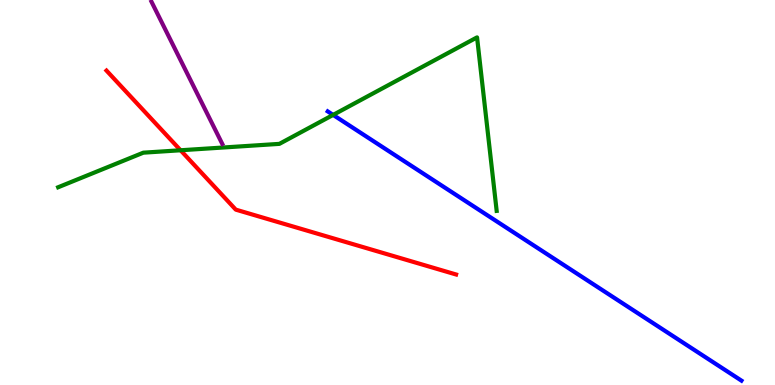[{'lines': ['blue', 'red'], 'intersections': []}, {'lines': ['green', 'red'], 'intersections': [{'x': 2.33, 'y': 6.1}]}, {'lines': ['purple', 'red'], 'intersections': []}, {'lines': ['blue', 'green'], 'intersections': [{'x': 4.3, 'y': 7.02}]}, {'lines': ['blue', 'purple'], 'intersections': []}, {'lines': ['green', 'purple'], 'intersections': []}]